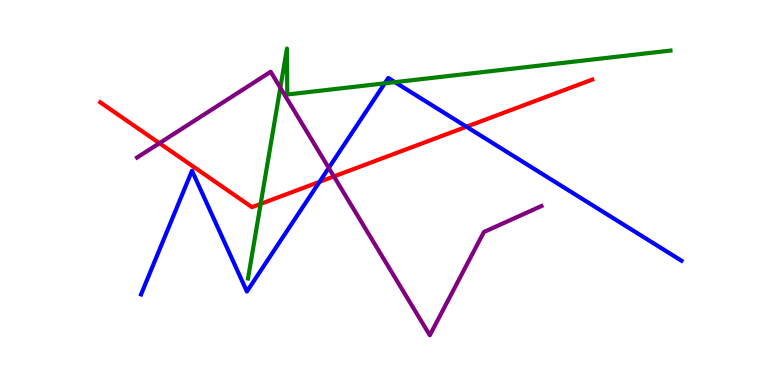[{'lines': ['blue', 'red'], 'intersections': [{'x': 4.12, 'y': 5.28}, {'x': 6.02, 'y': 6.71}]}, {'lines': ['green', 'red'], 'intersections': [{'x': 3.36, 'y': 4.7}]}, {'lines': ['purple', 'red'], 'intersections': [{'x': 2.06, 'y': 6.28}, {'x': 4.31, 'y': 5.42}]}, {'lines': ['blue', 'green'], 'intersections': [{'x': 4.96, 'y': 7.84}, {'x': 5.1, 'y': 7.87}]}, {'lines': ['blue', 'purple'], 'intersections': [{'x': 4.24, 'y': 5.64}]}, {'lines': ['green', 'purple'], 'intersections': [{'x': 3.62, 'y': 7.72}]}]